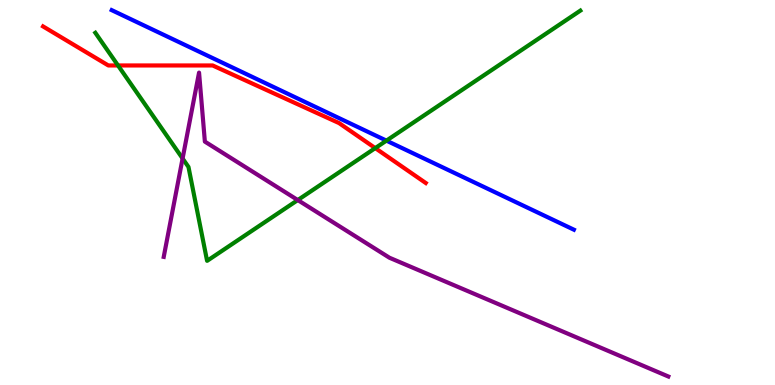[{'lines': ['blue', 'red'], 'intersections': []}, {'lines': ['green', 'red'], 'intersections': [{'x': 1.52, 'y': 8.3}, {'x': 4.84, 'y': 6.15}]}, {'lines': ['purple', 'red'], 'intersections': []}, {'lines': ['blue', 'green'], 'intersections': [{'x': 4.99, 'y': 6.35}]}, {'lines': ['blue', 'purple'], 'intersections': []}, {'lines': ['green', 'purple'], 'intersections': [{'x': 2.36, 'y': 5.88}, {'x': 3.84, 'y': 4.8}]}]